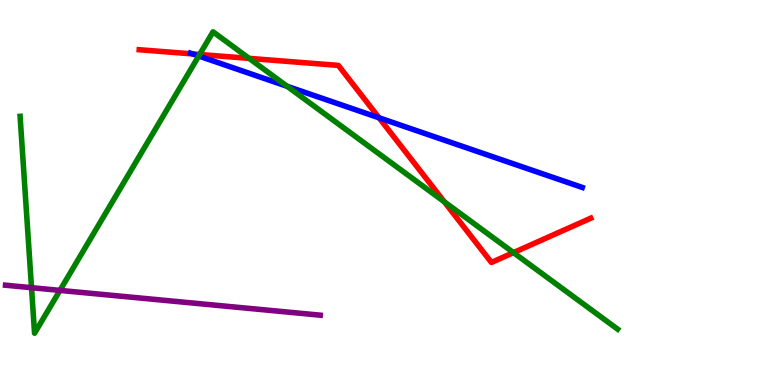[{'lines': ['blue', 'red'], 'intersections': [{'x': 2.49, 'y': 8.6}, {'x': 4.89, 'y': 6.94}]}, {'lines': ['green', 'red'], 'intersections': [{'x': 2.58, 'y': 8.59}, {'x': 3.21, 'y': 8.48}, {'x': 5.73, 'y': 4.76}, {'x': 6.63, 'y': 3.44}]}, {'lines': ['purple', 'red'], 'intersections': []}, {'lines': ['blue', 'green'], 'intersections': [{'x': 2.56, 'y': 8.55}, {'x': 3.71, 'y': 7.76}]}, {'lines': ['blue', 'purple'], 'intersections': []}, {'lines': ['green', 'purple'], 'intersections': [{'x': 0.407, 'y': 2.53}, {'x': 0.773, 'y': 2.46}]}]